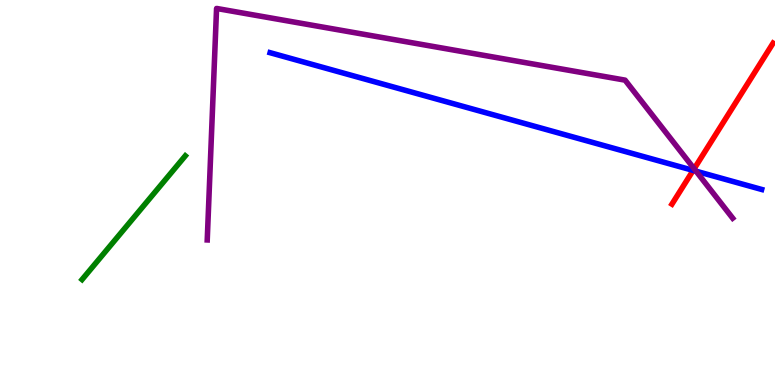[{'lines': ['blue', 'red'], 'intersections': [{'x': 8.94, 'y': 5.57}]}, {'lines': ['green', 'red'], 'intersections': []}, {'lines': ['purple', 'red'], 'intersections': [{'x': 8.96, 'y': 5.62}]}, {'lines': ['blue', 'green'], 'intersections': []}, {'lines': ['blue', 'purple'], 'intersections': [{'x': 8.98, 'y': 5.55}]}, {'lines': ['green', 'purple'], 'intersections': []}]